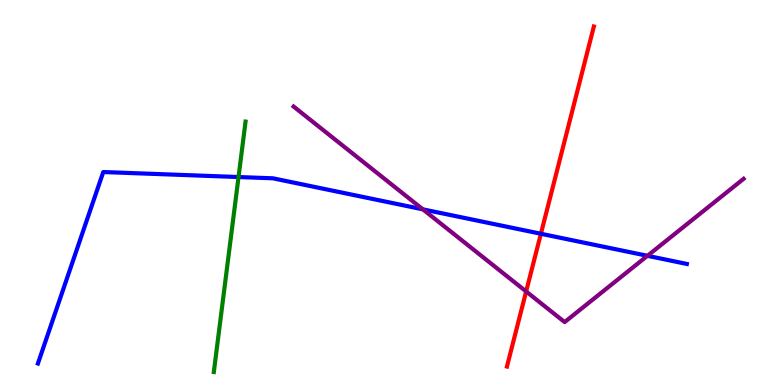[{'lines': ['blue', 'red'], 'intersections': [{'x': 6.98, 'y': 3.93}]}, {'lines': ['green', 'red'], 'intersections': []}, {'lines': ['purple', 'red'], 'intersections': [{'x': 6.79, 'y': 2.43}]}, {'lines': ['blue', 'green'], 'intersections': [{'x': 3.08, 'y': 5.4}]}, {'lines': ['blue', 'purple'], 'intersections': [{'x': 5.46, 'y': 4.56}, {'x': 8.35, 'y': 3.36}]}, {'lines': ['green', 'purple'], 'intersections': []}]